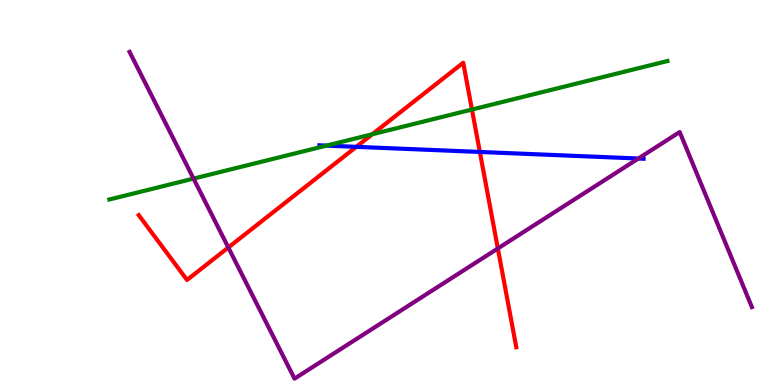[{'lines': ['blue', 'red'], 'intersections': [{'x': 4.6, 'y': 6.19}, {'x': 6.19, 'y': 6.05}]}, {'lines': ['green', 'red'], 'intersections': [{'x': 4.8, 'y': 6.51}, {'x': 6.09, 'y': 7.15}]}, {'lines': ['purple', 'red'], 'intersections': [{'x': 2.95, 'y': 3.57}, {'x': 6.42, 'y': 3.55}]}, {'lines': ['blue', 'green'], 'intersections': [{'x': 4.21, 'y': 6.22}]}, {'lines': ['blue', 'purple'], 'intersections': [{'x': 8.24, 'y': 5.88}]}, {'lines': ['green', 'purple'], 'intersections': [{'x': 2.5, 'y': 5.36}]}]